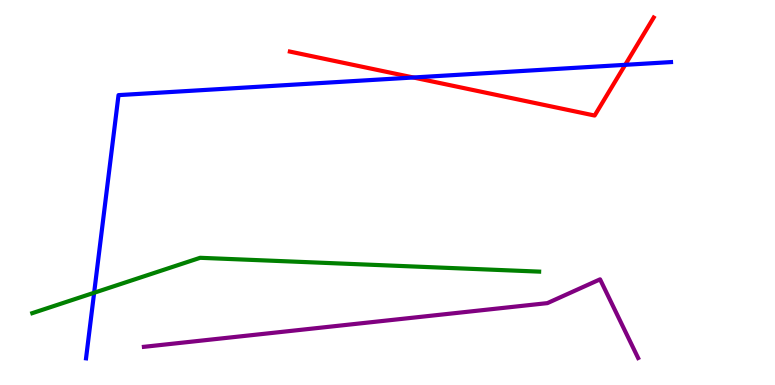[{'lines': ['blue', 'red'], 'intersections': [{'x': 5.33, 'y': 7.99}, {'x': 8.07, 'y': 8.32}]}, {'lines': ['green', 'red'], 'intersections': []}, {'lines': ['purple', 'red'], 'intersections': []}, {'lines': ['blue', 'green'], 'intersections': [{'x': 1.21, 'y': 2.4}]}, {'lines': ['blue', 'purple'], 'intersections': []}, {'lines': ['green', 'purple'], 'intersections': []}]